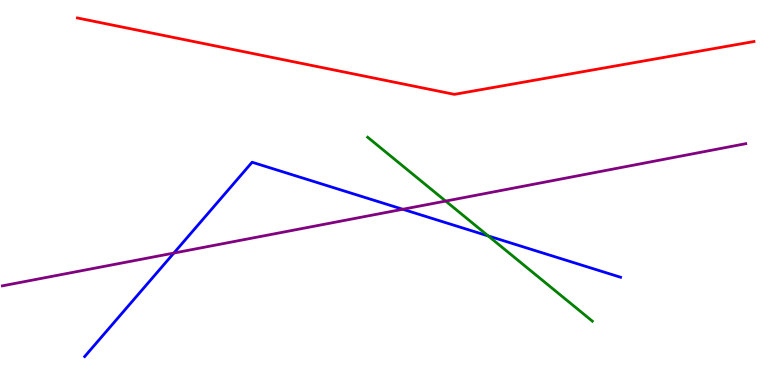[{'lines': ['blue', 'red'], 'intersections': []}, {'lines': ['green', 'red'], 'intersections': []}, {'lines': ['purple', 'red'], 'intersections': []}, {'lines': ['blue', 'green'], 'intersections': [{'x': 6.3, 'y': 3.87}]}, {'lines': ['blue', 'purple'], 'intersections': [{'x': 2.24, 'y': 3.43}, {'x': 5.2, 'y': 4.56}]}, {'lines': ['green', 'purple'], 'intersections': [{'x': 5.75, 'y': 4.78}]}]